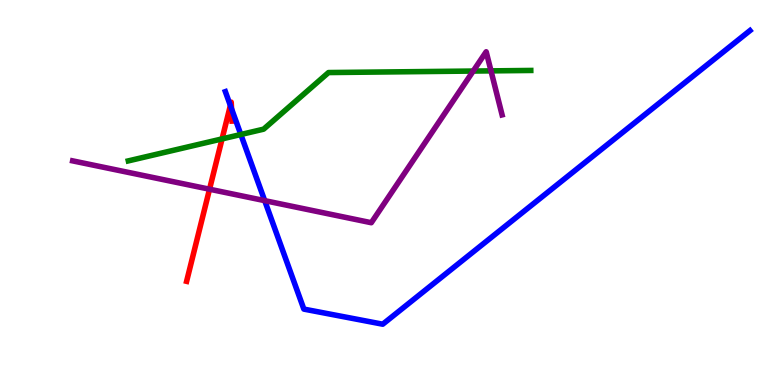[{'lines': ['blue', 'red'], 'intersections': [{'x': 2.97, 'y': 7.26}, {'x': 2.99, 'y': 7.18}]}, {'lines': ['green', 'red'], 'intersections': [{'x': 2.87, 'y': 6.39}]}, {'lines': ['purple', 'red'], 'intersections': [{'x': 2.7, 'y': 5.09}]}, {'lines': ['blue', 'green'], 'intersections': [{'x': 3.11, 'y': 6.51}]}, {'lines': ['blue', 'purple'], 'intersections': [{'x': 3.42, 'y': 4.79}]}, {'lines': ['green', 'purple'], 'intersections': [{'x': 6.11, 'y': 8.15}, {'x': 6.34, 'y': 8.16}]}]